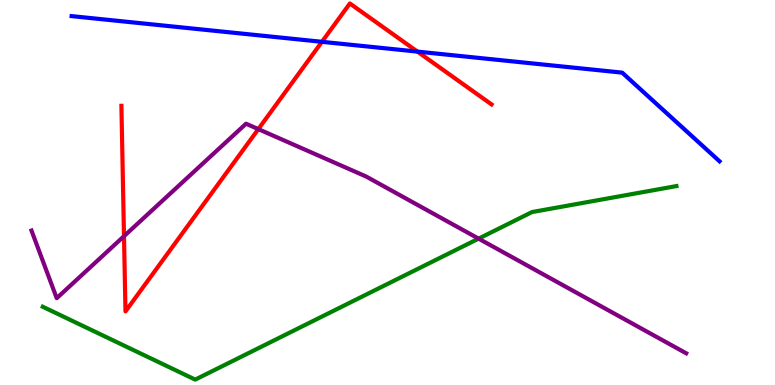[{'lines': ['blue', 'red'], 'intersections': [{'x': 4.15, 'y': 8.91}, {'x': 5.39, 'y': 8.66}]}, {'lines': ['green', 'red'], 'intersections': []}, {'lines': ['purple', 'red'], 'intersections': [{'x': 1.6, 'y': 3.87}, {'x': 3.33, 'y': 6.65}]}, {'lines': ['blue', 'green'], 'intersections': []}, {'lines': ['blue', 'purple'], 'intersections': []}, {'lines': ['green', 'purple'], 'intersections': [{'x': 6.18, 'y': 3.8}]}]